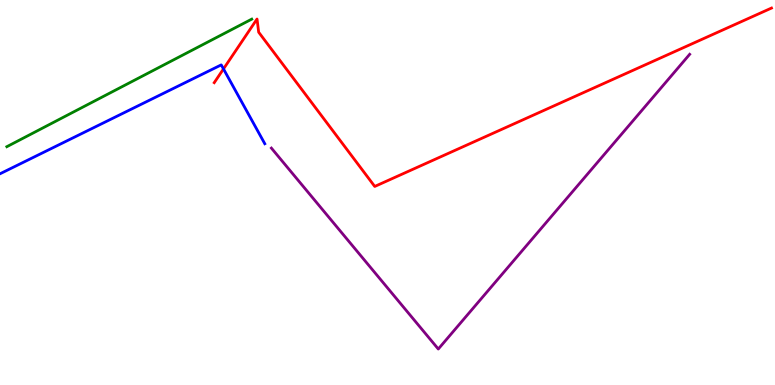[{'lines': ['blue', 'red'], 'intersections': [{'x': 2.88, 'y': 8.21}]}, {'lines': ['green', 'red'], 'intersections': []}, {'lines': ['purple', 'red'], 'intersections': []}, {'lines': ['blue', 'green'], 'intersections': []}, {'lines': ['blue', 'purple'], 'intersections': []}, {'lines': ['green', 'purple'], 'intersections': []}]